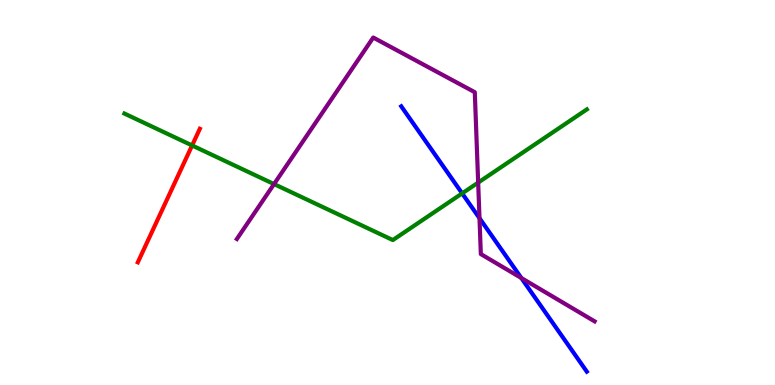[{'lines': ['blue', 'red'], 'intersections': []}, {'lines': ['green', 'red'], 'intersections': [{'x': 2.48, 'y': 6.22}]}, {'lines': ['purple', 'red'], 'intersections': []}, {'lines': ['blue', 'green'], 'intersections': [{'x': 5.96, 'y': 4.98}]}, {'lines': ['blue', 'purple'], 'intersections': [{'x': 6.19, 'y': 4.33}, {'x': 6.73, 'y': 2.78}]}, {'lines': ['green', 'purple'], 'intersections': [{'x': 3.54, 'y': 5.22}, {'x': 6.17, 'y': 5.26}]}]